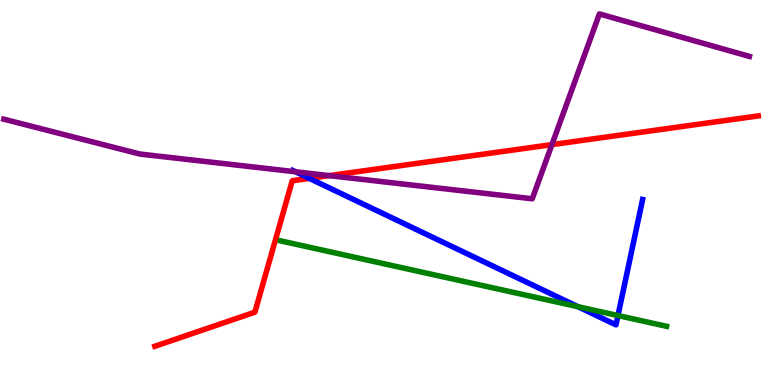[{'lines': ['blue', 'red'], 'intersections': [{'x': 3.99, 'y': 5.37}]}, {'lines': ['green', 'red'], 'intersections': []}, {'lines': ['purple', 'red'], 'intersections': [{'x': 4.25, 'y': 5.44}, {'x': 7.12, 'y': 6.24}]}, {'lines': ['blue', 'green'], 'intersections': [{'x': 7.46, 'y': 2.03}, {'x': 7.97, 'y': 1.8}]}, {'lines': ['blue', 'purple'], 'intersections': [{'x': 3.81, 'y': 5.54}]}, {'lines': ['green', 'purple'], 'intersections': []}]